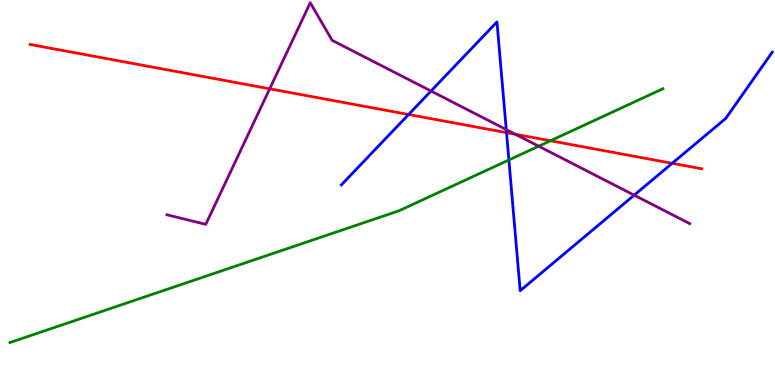[{'lines': ['blue', 'red'], 'intersections': [{'x': 5.27, 'y': 7.03}, {'x': 6.54, 'y': 6.56}, {'x': 8.67, 'y': 5.76}]}, {'lines': ['green', 'red'], 'intersections': [{'x': 7.1, 'y': 6.34}]}, {'lines': ['purple', 'red'], 'intersections': [{'x': 3.48, 'y': 7.69}, {'x': 6.65, 'y': 6.51}]}, {'lines': ['blue', 'green'], 'intersections': [{'x': 6.57, 'y': 5.84}]}, {'lines': ['blue', 'purple'], 'intersections': [{'x': 5.56, 'y': 7.64}, {'x': 6.53, 'y': 6.63}, {'x': 8.18, 'y': 4.93}]}, {'lines': ['green', 'purple'], 'intersections': [{'x': 6.95, 'y': 6.2}]}]